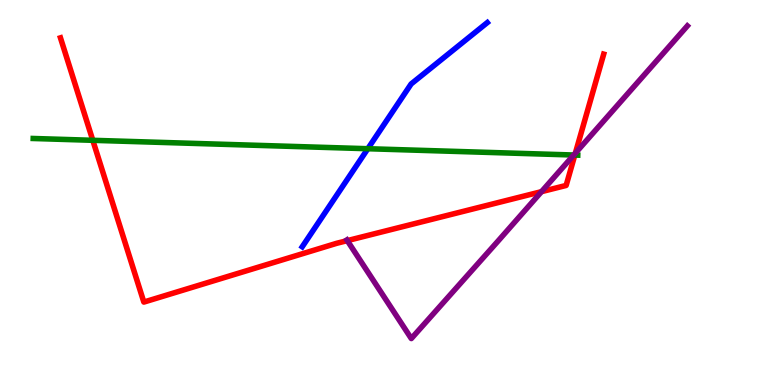[{'lines': ['blue', 'red'], 'intersections': []}, {'lines': ['green', 'red'], 'intersections': [{'x': 1.2, 'y': 6.36}, {'x': 7.42, 'y': 5.97}]}, {'lines': ['purple', 'red'], 'intersections': [{'x': 4.48, 'y': 3.75}, {'x': 6.99, 'y': 5.02}, {'x': 7.42, 'y': 6.02}]}, {'lines': ['blue', 'green'], 'intersections': [{'x': 4.75, 'y': 6.14}]}, {'lines': ['blue', 'purple'], 'intersections': []}, {'lines': ['green', 'purple'], 'intersections': [{'x': 7.4, 'y': 5.97}]}]